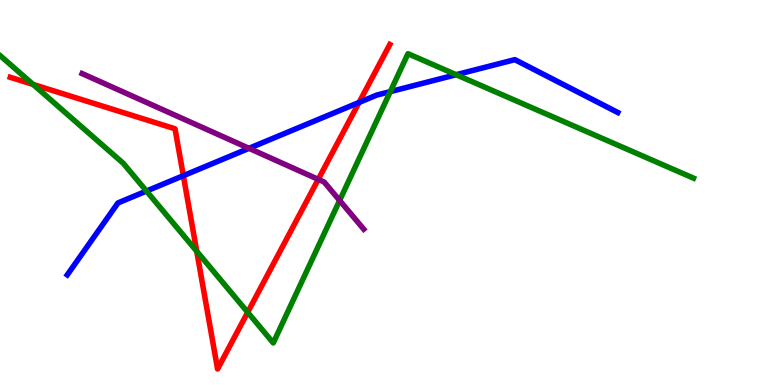[{'lines': ['blue', 'red'], 'intersections': [{'x': 2.37, 'y': 5.44}, {'x': 4.63, 'y': 7.34}]}, {'lines': ['green', 'red'], 'intersections': [{'x': 0.427, 'y': 7.81}, {'x': 2.54, 'y': 3.47}, {'x': 3.2, 'y': 1.89}]}, {'lines': ['purple', 'red'], 'intersections': [{'x': 4.11, 'y': 5.34}]}, {'lines': ['blue', 'green'], 'intersections': [{'x': 1.89, 'y': 5.04}, {'x': 5.04, 'y': 7.62}, {'x': 5.89, 'y': 8.06}]}, {'lines': ['blue', 'purple'], 'intersections': [{'x': 3.21, 'y': 6.15}]}, {'lines': ['green', 'purple'], 'intersections': [{'x': 4.38, 'y': 4.79}]}]